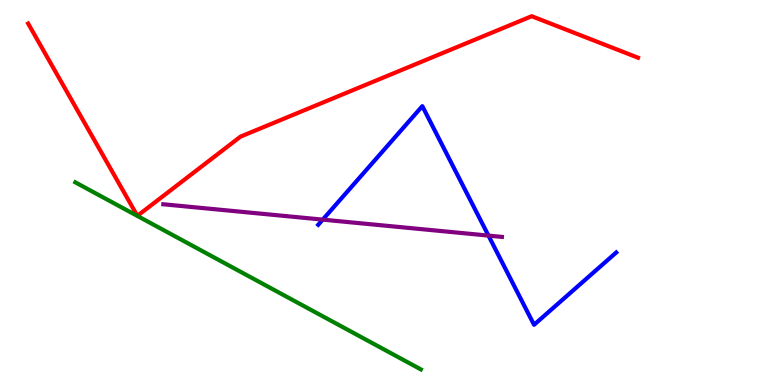[{'lines': ['blue', 'red'], 'intersections': []}, {'lines': ['green', 'red'], 'intersections': []}, {'lines': ['purple', 'red'], 'intersections': []}, {'lines': ['blue', 'green'], 'intersections': []}, {'lines': ['blue', 'purple'], 'intersections': [{'x': 4.16, 'y': 4.3}, {'x': 6.3, 'y': 3.88}]}, {'lines': ['green', 'purple'], 'intersections': []}]